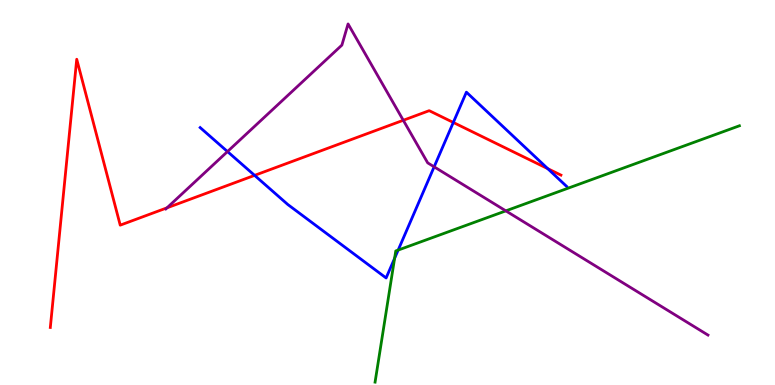[{'lines': ['blue', 'red'], 'intersections': [{'x': 3.29, 'y': 5.44}, {'x': 5.85, 'y': 6.82}, {'x': 7.07, 'y': 5.62}]}, {'lines': ['green', 'red'], 'intersections': []}, {'lines': ['purple', 'red'], 'intersections': [{'x': 2.16, 'y': 4.6}, {'x': 5.2, 'y': 6.88}]}, {'lines': ['blue', 'green'], 'intersections': [{'x': 5.09, 'y': 3.29}, {'x': 5.14, 'y': 3.5}]}, {'lines': ['blue', 'purple'], 'intersections': [{'x': 2.94, 'y': 6.06}, {'x': 5.6, 'y': 5.67}]}, {'lines': ['green', 'purple'], 'intersections': [{'x': 6.53, 'y': 4.52}]}]